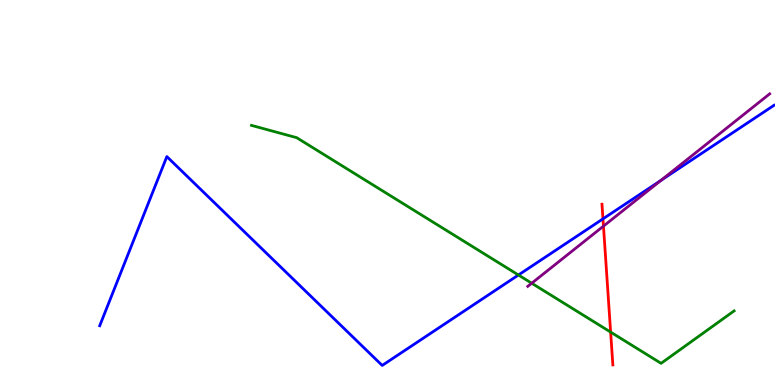[{'lines': ['blue', 'red'], 'intersections': [{'x': 7.78, 'y': 4.31}]}, {'lines': ['green', 'red'], 'intersections': [{'x': 7.88, 'y': 1.37}]}, {'lines': ['purple', 'red'], 'intersections': [{'x': 7.79, 'y': 4.13}]}, {'lines': ['blue', 'green'], 'intersections': [{'x': 6.69, 'y': 2.86}]}, {'lines': ['blue', 'purple'], 'intersections': [{'x': 8.53, 'y': 5.32}]}, {'lines': ['green', 'purple'], 'intersections': [{'x': 6.86, 'y': 2.64}]}]